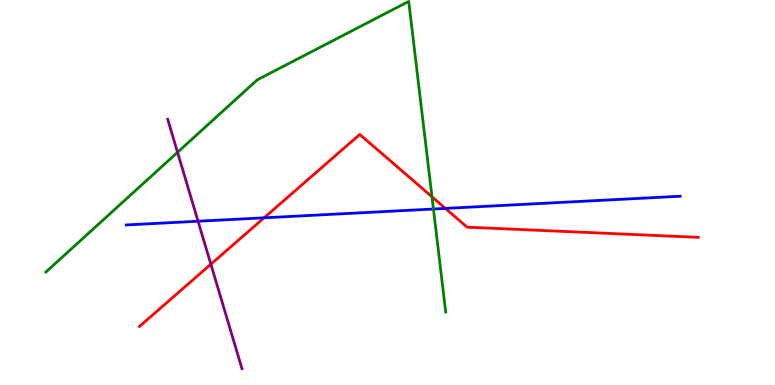[{'lines': ['blue', 'red'], 'intersections': [{'x': 3.41, 'y': 4.34}, {'x': 5.75, 'y': 4.59}]}, {'lines': ['green', 'red'], 'intersections': [{'x': 5.57, 'y': 4.89}]}, {'lines': ['purple', 'red'], 'intersections': [{'x': 2.72, 'y': 3.14}]}, {'lines': ['blue', 'green'], 'intersections': [{'x': 5.59, 'y': 4.57}]}, {'lines': ['blue', 'purple'], 'intersections': [{'x': 2.56, 'y': 4.25}]}, {'lines': ['green', 'purple'], 'intersections': [{'x': 2.29, 'y': 6.04}]}]